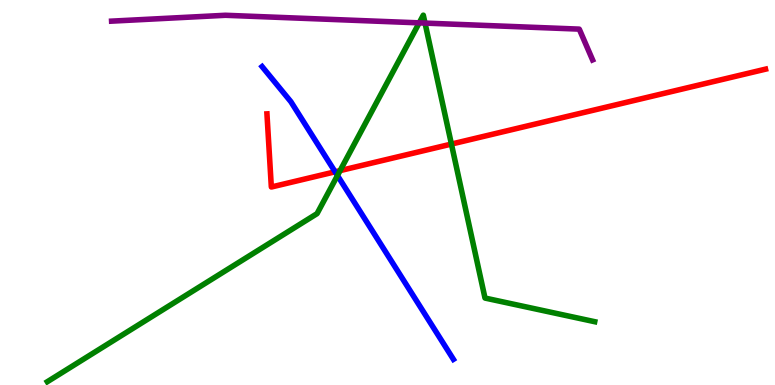[{'lines': ['blue', 'red'], 'intersections': [{'x': 4.32, 'y': 5.54}]}, {'lines': ['green', 'red'], 'intersections': [{'x': 4.39, 'y': 5.57}, {'x': 5.82, 'y': 6.26}]}, {'lines': ['purple', 'red'], 'intersections': []}, {'lines': ['blue', 'green'], 'intersections': [{'x': 4.35, 'y': 5.44}]}, {'lines': ['blue', 'purple'], 'intersections': []}, {'lines': ['green', 'purple'], 'intersections': [{'x': 5.41, 'y': 9.41}, {'x': 5.48, 'y': 9.4}]}]